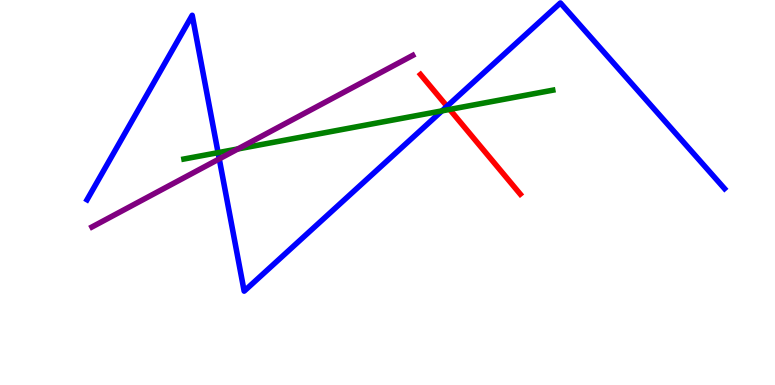[{'lines': ['blue', 'red'], 'intersections': [{'x': 5.77, 'y': 7.24}]}, {'lines': ['green', 'red'], 'intersections': [{'x': 5.8, 'y': 7.16}]}, {'lines': ['purple', 'red'], 'intersections': []}, {'lines': ['blue', 'green'], 'intersections': [{'x': 2.81, 'y': 6.04}, {'x': 5.7, 'y': 7.12}]}, {'lines': ['blue', 'purple'], 'intersections': [{'x': 2.83, 'y': 5.87}]}, {'lines': ['green', 'purple'], 'intersections': [{'x': 3.07, 'y': 6.13}]}]